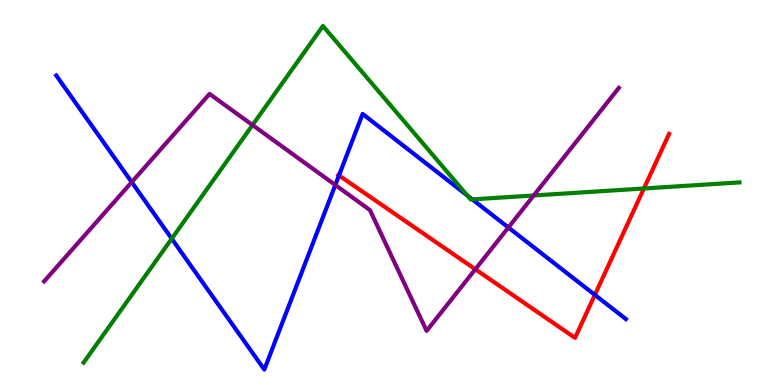[{'lines': ['blue', 'red'], 'intersections': [{'x': 4.37, 'y': 5.44}, {'x': 7.68, 'y': 2.34}]}, {'lines': ['green', 'red'], 'intersections': [{'x': 8.31, 'y': 5.1}]}, {'lines': ['purple', 'red'], 'intersections': [{'x': 6.13, 'y': 3.01}]}, {'lines': ['blue', 'green'], 'intersections': [{'x': 2.22, 'y': 3.8}, {'x': 6.03, 'y': 4.92}, {'x': 6.09, 'y': 4.82}]}, {'lines': ['blue', 'purple'], 'intersections': [{'x': 1.7, 'y': 5.27}, {'x': 4.33, 'y': 5.19}, {'x': 6.56, 'y': 4.09}]}, {'lines': ['green', 'purple'], 'intersections': [{'x': 3.26, 'y': 6.75}, {'x': 6.89, 'y': 4.92}]}]